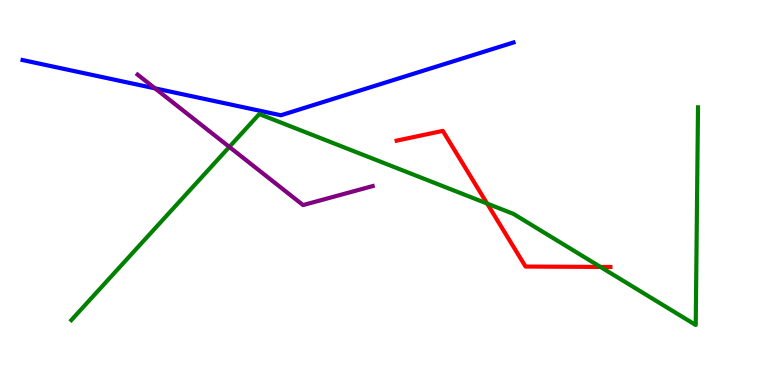[{'lines': ['blue', 'red'], 'intersections': []}, {'lines': ['green', 'red'], 'intersections': [{'x': 6.29, 'y': 4.71}, {'x': 7.75, 'y': 3.07}]}, {'lines': ['purple', 'red'], 'intersections': []}, {'lines': ['blue', 'green'], 'intersections': []}, {'lines': ['blue', 'purple'], 'intersections': [{'x': 2.0, 'y': 7.7}]}, {'lines': ['green', 'purple'], 'intersections': [{'x': 2.96, 'y': 6.18}]}]